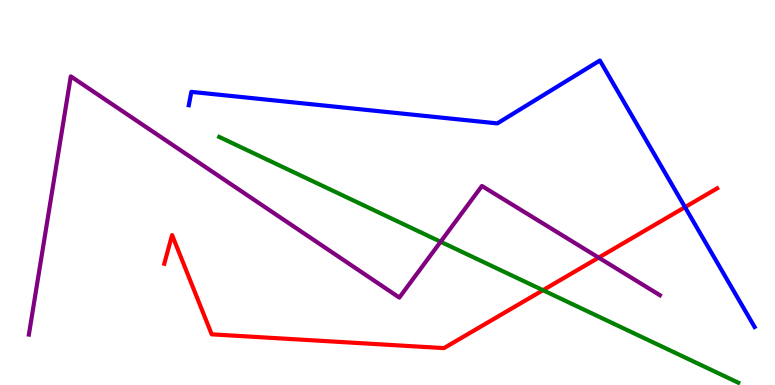[{'lines': ['blue', 'red'], 'intersections': [{'x': 8.84, 'y': 4.62}]}, {'lines': ['green', 'red'], 'intersections': [{'x': 7.01, 'y': 2.46}]}, {'lines': ['purple', 'red'], 'intersections': [{'x': 7.72, 'y': 3.31}]}, {'lines': ['blue', 'green'], 'intersections': []}, {'lines': ['blue', 'purple'], 'intersections': []}, {'lines': ['green', 'purple'], 'intersections': [{'x': 5.69, 'y': 3.72}]}]